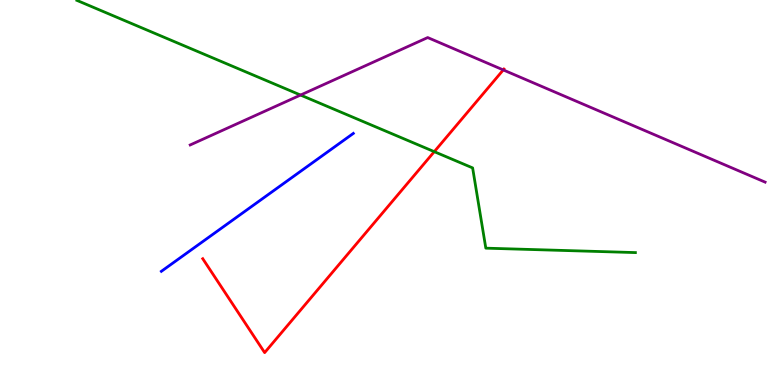[{'lines': ['blue', 'red'], 'intersections': []}, {'lines': ['green', 'red'], 'intersections': [{'x': 5.6, 'y': 6.06}]}, {'lines': ['purple', 'red'], 'intersections': [{'x': 6.49, 'y': 8.18}]}, {'lines': ['blue', 'green'], 'intersections': []}, {'lines': ['blue', 'purple'], 'intersections': []}, {'lines': ['green', 'purple'], 'intersections': [{'x': 3.88, 'y': 7.53}]}]